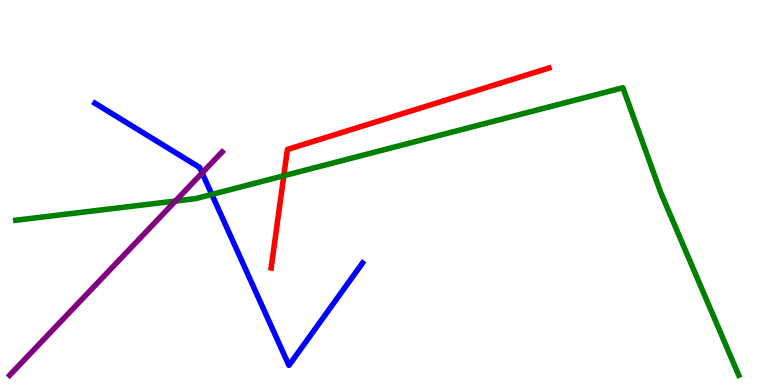[{'lines': ['blue', 'red'], 'intersections': []}, {'lines': ['green', 'red'], 'intersections': [{'x': 3.66, 'y': 5.43}]}, {'lines': ['purple', 'red'], 'intersections': []}, {'lines': ['blue', 'green'], 'intersections': [{'x': 2.73, 'y': 4.95}]}, {'lines': ['blue', 'purple'], 'intersections': [{'x': 2.61, 'y': 5.51}]}, {'lines': ['green', 'purple'], 'intersections': [{'x': 2.26, 'y': 4.78}]}]